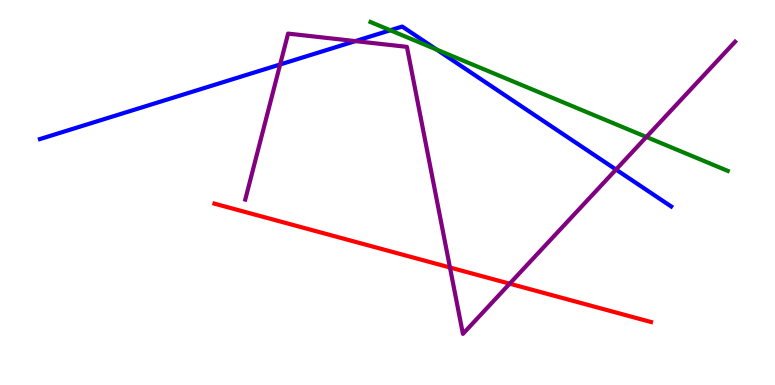[{'lines': ['blue', 'red'], 'intersections': []}, {'lines': ['green', 'red'], 'intersections': []}, {'lines': ['purple', 'red'], 'intersections': [{'x': 5.81, 'y': 3.05}, {'x': 6.58, 'y': 2.63}]}, {'lines': ['blue', 'green'], 'intersections': [{'x': 5.04, 'y': 9.21}, {'x': 5.63, 'y': 8.71}]}, {'lines': ['blue', 'purple'], 'intersections': [{'x': 3.61, 'y': 8.33}, {'x': 4.59, 'y': 8.93}, {'x': 7.95, 'y': 5.6}]}, {'lines': ['green', 'purple'], 'intersections': [{'x': 8.34, 'y': 6.44}]}]